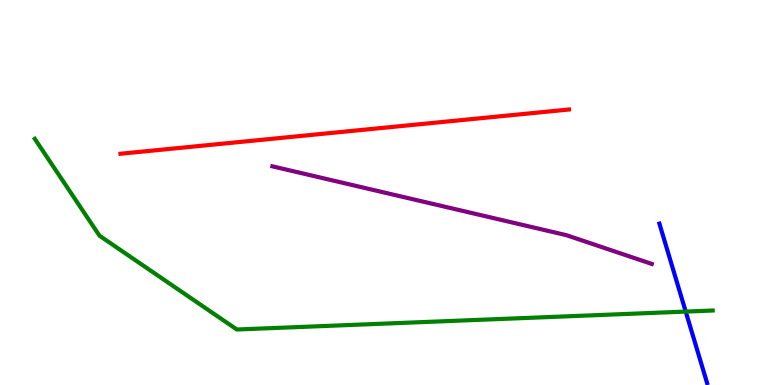[{'lines': ['blue', 'red'], 'intersections': []}, {'lines': ['green', 'red'], 'intersections': []}, {'lines': ['purple', 'red'], 'intersections': []}, {'lines': ['blue', 'green'], 'intersections': [{'x': 8.85, 'y': 1.91}]}, {'lines': ['blue', 'purple'], 'intersections': []}, {'lines': ['green', 'purple'], 'intersections': []}]